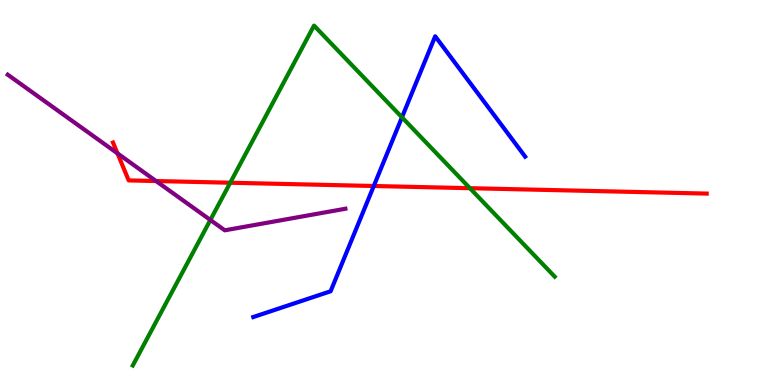[{'lines': ['blue', 'red'], 'intersections': [{'x': 4.82, 'y': 5.17}]}, {'lines': ['green', 'red'], 'intersections': [{'x': 2.97, 'y': 5.25}, {'x': 6.06, 'y': 5.11}]}, {'lines': ['purple', 'red'], 'intersections': [{'x': 1.52, 'y': 6.02}, {'x': 2.01, 'y': 5.3}]}, {'lines': ['blue', 'green'], 'intersections': [{'x': 5.19, 'y': 6.95}]}, {'lines': ['blue', 'purple'], 'intersections': []}, {'lines': ['green', 'purple'], 'intersections': [{'x': 2.71, 'y': 4.29}]}]